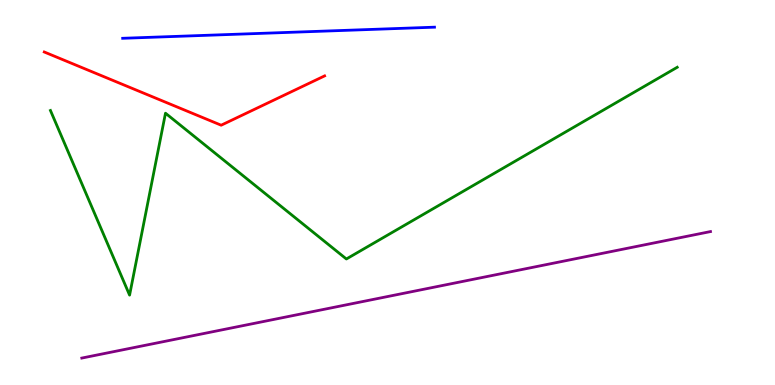[{'lines': ['blue', 'red'], 'intersections': []}, {'lines': ['green', 'red'], 'intersections': []}, {'lines': ['purple', 'red'], 'intersections': []}, {'lines': ['blue', 'green'], 'intersections': []}, {'lines': ['blue', 'purple'], 'intersections': []}, {'lines': ['green', 'purple'], 'intersections': []}]